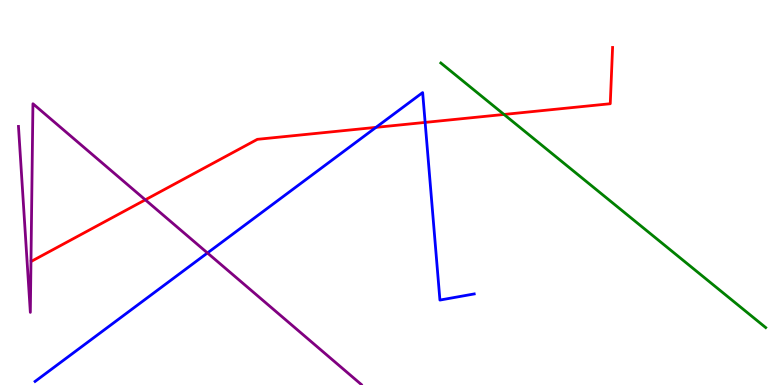[{'lines': ['blue', 'red'], 'intersections': [{'x': 4.85, 'y': 6.69}, {'x': 5.49, 'y': 6.82}]}, {'lines': ['green', 'red'], 'intersections': [{'x': 6.5, 'y': 7.03}]}, {'lines': ['purple', 'red'], 'intersections': [{'x': 1.87, 'y': 4.81}]}, {'lines': ['blue', 'green'], 'intersections': []}, {'lines': ['blue', 'purple'], 'intersections': [{'x': 2.68, 'y': 3.43}]}, {'lines': ['green', 'purple'], 'intersections': []}]